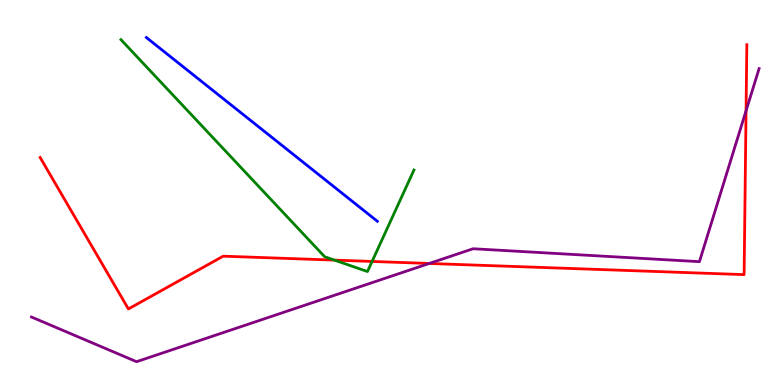[{'lines': ['blue', 'red'], 'intersections': []}, {'lines': ['green', 'red'], 'intersections': [{'x': 4.32, 'y': 3.24}, {'x': 4.8, 'y': 3.21}]}, {'lines': ['purple', 'red'], 'intersections': [{'x': 5.54, 'y': 3.16}, {'x': 9.63, 'y': 7.12}]}, {'lines': ['blue', 'green'], 'intersections': []}, {'lines': ['blue', 'purple'], 'intersections': []}, {'lines': ['green', 'purple'], 'intersections': []}]